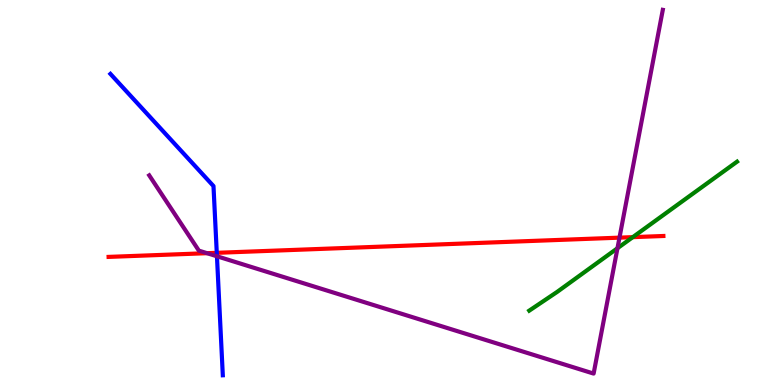[{'lines': ['blue', 'red'], 'intersections': [{'x': 2.8, 'y': 3.43}]}, {'lines': ['green', 'red'], 'intersections': [{'x': 8.17, 'y': 3.84}]}, {'lines': ['purple', 'red'], 'intersections': [{'x': 2.67, 'y': 3.42}, {'x': 7.99, 'y': 3.83}]}, {'lines': ['blue', 'green'], 'intersections': []}, {'lines': ['blue', 'purple'], 'intersections': [{'x': 2.8, 'y': 3.34}]}, {'lines': ['green', 'purple'], 'intersections': [{'x': 7.97, 'y': 3.55}]}]